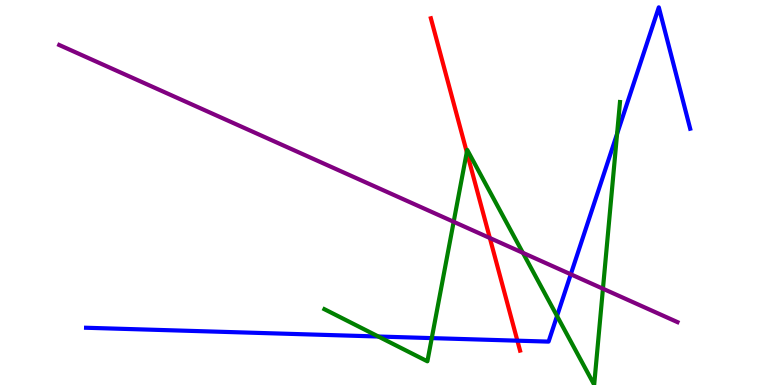[{'lines': ['blue', 'red'], 'intersections': [{'x': 6.68, 'y': 1.15}]}, {'lines': ['green', 'red'], 'intersections': [{'x': 6.02, 'y': 6.05}]}, {'lines': ['purple', 'red'], 'intersections': [{'x': 6.32, 'y': 3.82}]}, {'lines': ['blue', 'green'], 'intersections': [{'x': 4.88, 'y': 1.26}, {'x': 5.57, 'y': 1.22}, {'x': 7.19, 'y': 1.79}, {'x': 7.96, 'y': 6.52}]}, {'lines': ['blue', 'purple'], 'intersections': [{'x': 7.36, 'y': 2.88}]}, {'lines': ['green', 'purple'], 'intersections': [{'x': 5.85, 'y': 4.24}, {'x': 6.75, 'y': 3.43}, {'x': 7.78, 'y': 2.5}]}]